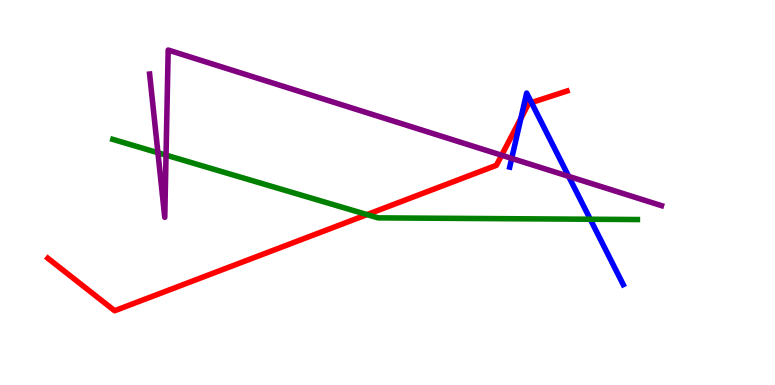[{'lines': ['blue', 'red'], 'intersections': [{'x': 6.72, 'y': 6.93}, {'x': 6.86, 'y': 7.34}]}, {'lines': ['green', 'red'], 'intersections': [{'x': 4.74, 'y': 4.43}]}, {'lines': ['purple', 'red'], 'intersections': [{'x': 6.47, 'y': 5.97}]}, {'lines': ['blue', 'green'], 'intersections': [{'x': 7.62, 'y': 4.31}]}, {'lines': ['blue', 'purple'], 'intersections': [{'x': 6.6, 'y': 5.89}, {'x': 7.34, 'y': 5.42}]}, {'lines': ['green', 'purple'], 'intersections': [{'x': 2.04, 'y': 6.03}, {'x': 2.14, 'y': 5.97}]}]